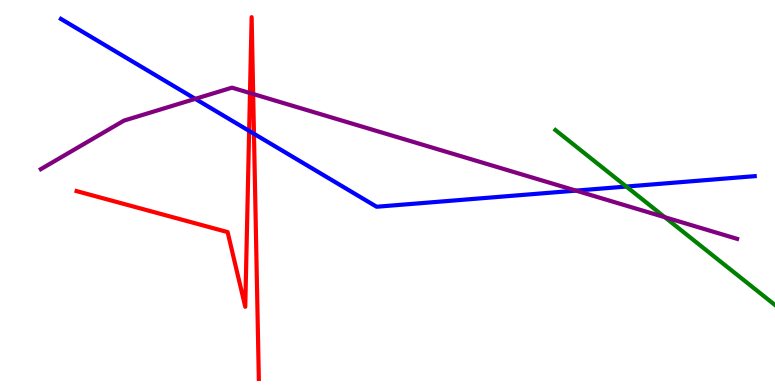[{'lines': ['blue', 'red'], 'intersections': [{'x': 3.21, 'y': 6.6}, {'x': 3.28, 'y': 6.53}]}, {'lines': ['green', 'red'], 'intersections': []}, {'lines': ['purple', 'red'], 'intersections': [{'x': 3.23, 'y': 7.58}, {'x': 3.27, 'y': 7.56}]}, {'lines': ['blue', 'green'], 'intersections': [{'x': 8.08, 'y': 5.15}]}, {'lines': ['blue', 'purple'], 'intersections': [{'x': 2.52, 'y': 7.43}, {'x': 7.43, 'y': 5.05}]}, {'lines': ['green', 'purple'], 'intersections': [{'x': 8.58, 'y': 4.36}]}]